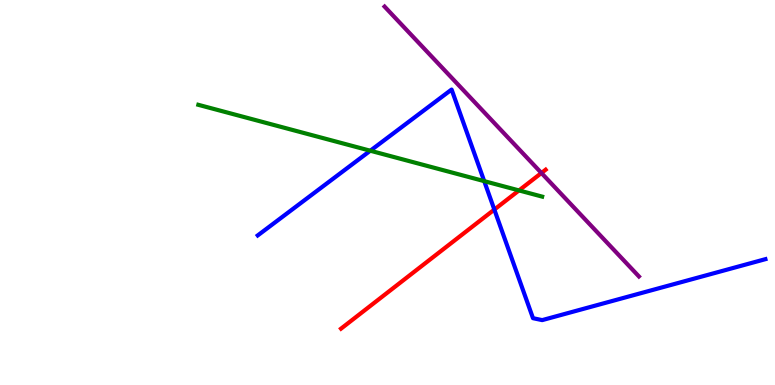[{'lines': ['blue', 'red'], 'intersections': [{'x': 6.38, 'y': 4.56}]}, {'lines': ['green', 'red'], 'intersections': [{'x': 6.7, 'y': 5.05}]}, {'lines': ['purple', 'red'], 'intersections': [{'x': 6.99, 'y': 5.51}]}, {'lines': ['blue', 'green'], 'intersections': [{'x': 4.78, 'y': 6.09}, {'x': 6.25, 'y': 5.3}]}, {'lines': ['blue', 'purple'], 'intersections': []}, {'lines': ['green', 'purple'], 'intersections': []}]